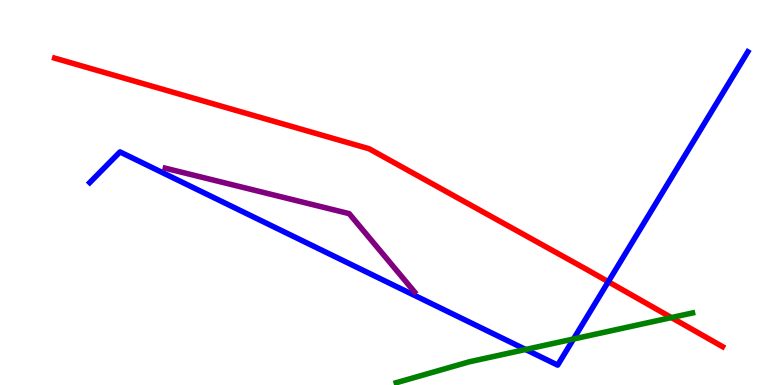[{'lines': ['blue', 'red'], 'intersections': [{'x': 7.85, 'y': 2.68}]}, {'lines': ['green', 'red'], 'intersections': [{'x': 8.66, 'y': 1.75}]}, {'lines': ['purple', 'red'], 'intersections': []}, {'lines': ['blue', 'green'], 'intersections': [{'x': 6.78, 'y': 0.923}, {'x': 7.4, 'y': 1.2}]}, {'lines': ['blue', 'purple'], 'intersections': []}, {'lines': ['green', 'purple'], 'intersections': []}]